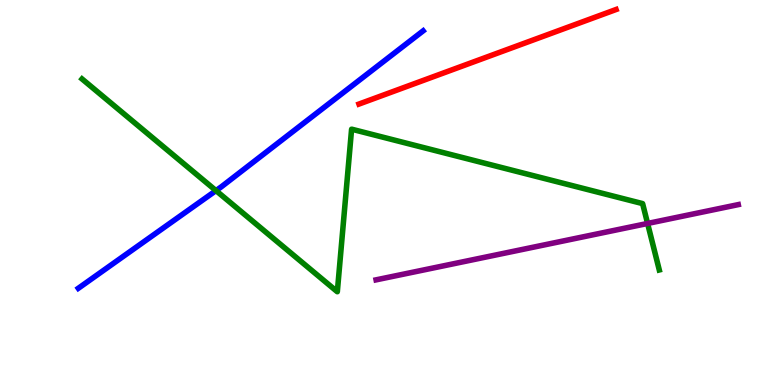[{'lines': ['blue', 'red'], 'intersections': []}, {'lines': ['green', 'red'], 'intersections': []}, {'lines': ['purple', 'red'], 'intersections': []}, {'lines': ['blue', 'green'], 'intersections': [{'x': 2.79, 'y': 5.05}]}, {'lines': ['blue', 'purple'], 'intersections': []}, {'lines': ['green', 'purple'], 'intersections': [{'x': 8.36, 'y': 4.2}]}]